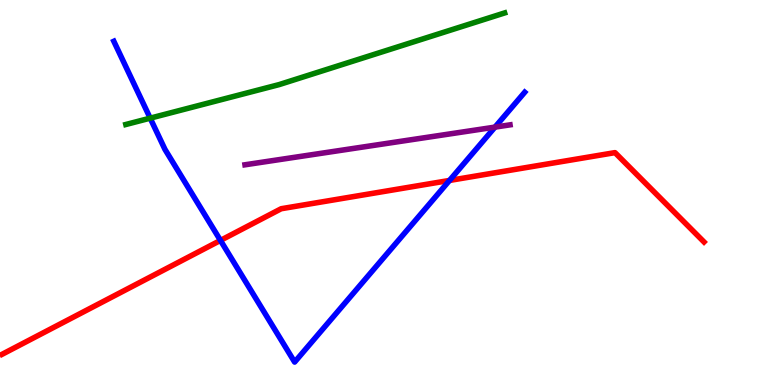[{'lines': ['blue', 'red'], 'intersections': [{'x': 2.84, 'y': 3.76}, {'x': 5.8, 'y': 5.31}]}, {'lines': ['green', 'red'], 'intersections': []}, {'lines': ['purple', 'red'], 'intersections': []}, {'lines': ['blue', 'green'], 'intersections': [{'x': 1.94, 'y': 6.93}]}, {'lines': ['blue', 'purple'], 'intersections': [{'x': 6.39, 'y': 6.7}]}, {'lines': ['green', 'purple'], 'intersections': []}]